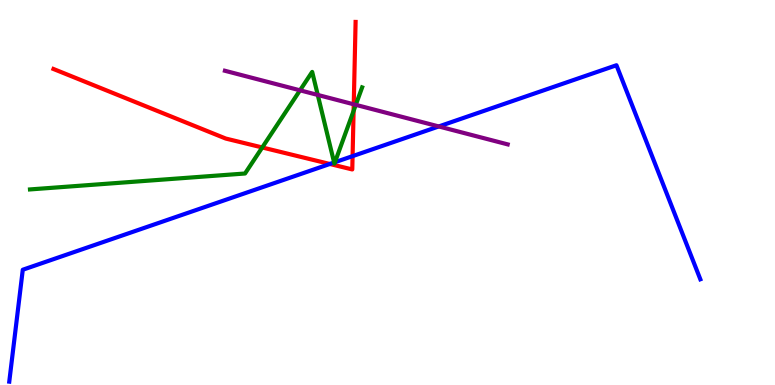[{'lines': ['blue', 'red'], 'intersections': [{'x': 4.26, 'y': 5.74}, {'x': 4.55, 'y': 5.94}]}, {'lines': ['green', 'red'], 'intersections': [{'x': 3.38, 'y': 6.17}, {'x': 4.56, 'y': 7.12}]}, {'lines': ['purple', 'red'], 'intersections': [{'x': 4.56, 'y': 7.29}]}, {'lines': ['blue', 'green'], 'intersections': [{'x': 4.31, 'y': 5.78}, {'x': 4.32, 'y': 5.79}]}, {'lines': ['blue', 'purple'], 'intersections': [{'x': 5.66, 'y': 6.72}]}, {'lines': ['green', 'purple'], 'intersections': [{'x': 3.87, 'y': 7.65}, {'x': 4.1, 'y': 7.53}, {'x': 4.59, 'y': 7.28}]}]